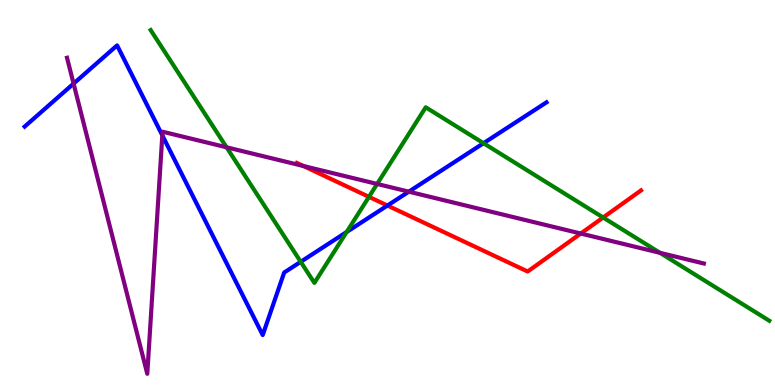[{'lines': ['blue', 'red'], 'intersections': [{'x': 5.0, 'y': 4.66}]}, {'lines': ['green', 'red'], 'intersections': [{'x': 4.76, 'y': 4.89}, {'x': 7.78, 'y': 4.35}]}, {'lines': ['purple', 'red'], 'intersections': [{'x': 3.91, 'y': 5.69}, {'x': 7.49, 'y': 3.93}]}, {'lines': ['blue', 'green'], 'intersections': [{'x': 3.88, 'y': 3.2}, {'x': 4.47, 'y': 3.97}, {'x': 6.24, 'y': 6.28}]}, {'lines': ['blue', 'purple'], 'intersections': [{'x': 0.949, 'y': 7.83}, {'x': 2.09, 'y': 6.48}, {'x': 5.28, 'y': 5.02}]}, {'lines': ['green', 'purple'], 'intersections': [{'x': 2.92, 'y': 6.17}, {'x': 4.87, 'y': 5.22}, {'x': 8.52, 'y': 3.43}]}]